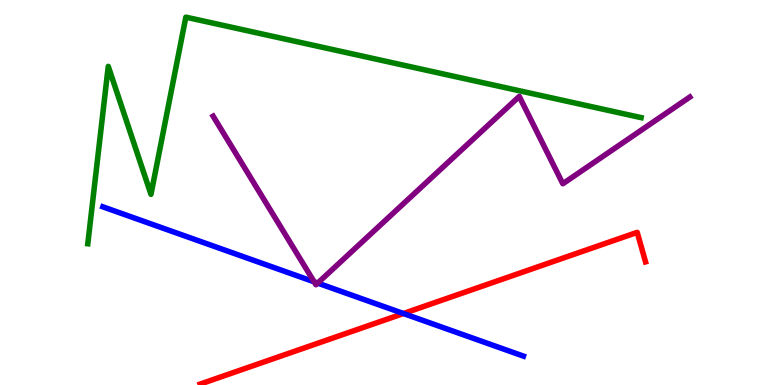[{'lines': ['blue', 'red'], 'intersections': [{'x': 5.21, 'y': 1.86}]}, {'lines': ['green', 'red'], 'intersections': []}, {'lines': ['purple', 'red'], 'intersections': []}, {'lines': ['blue', 'green'], 'intersections': []}, {'lines': ['blue', 'purple'], 'intersections': [{'x': 4.05, 'y': 2.68}, {'x': 4.1, 'y': 2.65}]}, {'lines': ['green', 'purple'], 'intersections': []}]